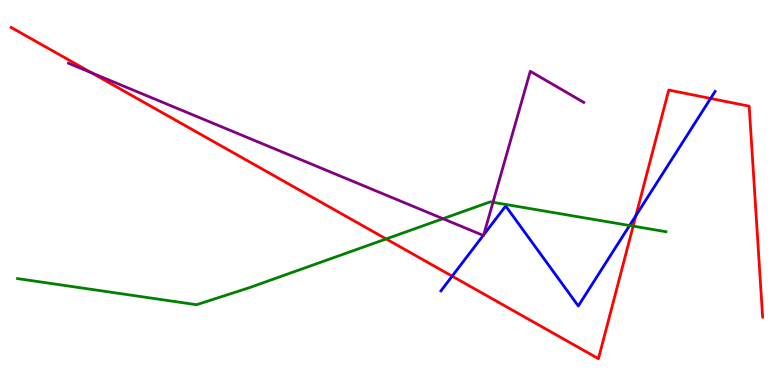[{'lines': ['blue', 'red'], 'intersections': [{'x': 5.83, 'y': 2.83}, {'x': 8.21, 'y': 4.4}, {'x': 9.17, 'y': 7.44}]}, {'lines': ['green', 'red'], 'intersections': [{'x': 4.98, 'y': 3.79}, {'x': 8.17, 'y': 4.13}]}, {'lines': ['purple', 'red'], 'intersections': [{'x': 1.18, 'y': 8.11}]}, {'lines': ['blue', 'green'], 'intersections': [{'x': 8.12, 'y': 4.14}]}, {'lines': ['blue', 'purple'], 'intersections': [{'x': 6.24, 'y': 3.89}, {'x': 6.24, 'y': 3.9}]}, {'lines': ['green', 'purple'], 'intersections': [{'x': 5.72, 'y': 4.32}, {'x': 6.36, 'y': 4.75}]}]